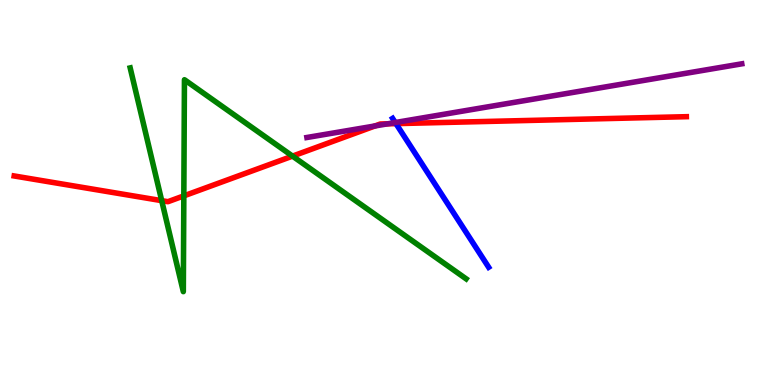[{'lines': ['blue', 'red'], 'intersections': [{'x': 5.11, 'y': 6.79}]}, {'lines': ['green', 'red'], 'intersections': [{'x': 2.09, 'y': 4.79}, {'x': 2.37, 'y': 4.91}, {'x': 3.77, 'y': 5.95}]}, {'lines': ['purple', 'red'], 'intersections': [{'x': 4.84, 'y': 6.73}, {'x': 5.0, 'y': 6.78}]}, {'lines': ['blue', 'green'], 'intersections': []}, {'lines': ['blue', 'purple'], 'intersections': [{'x': 5.1, 'y': 6.82}]}, {'lines': ['green', 'purple'], 'intersections': []}]